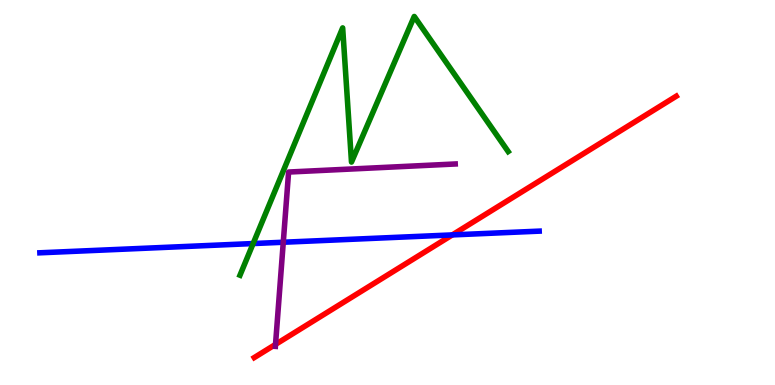[{'lines': ['blue', 'red'], 'intersections': [{'x': 5.84, 'y': 3.9}]}, {'lines': ['green', 'red'], 'intersections': []}, {'lines': ['purple', 'red'], 'intersections': [{'x': 3.56, 'y': 1.05}]}, {'lines': ['blue', 'green'], 'intersections': [{'x': 3.27, 'y': 3.67}]}, {'lines': ['blue', 'purple'], 'intersections': [{'x': 3.66, 'y': 3.71}]}, {'lines': ['green', 'purple'], 'intersections': []}]